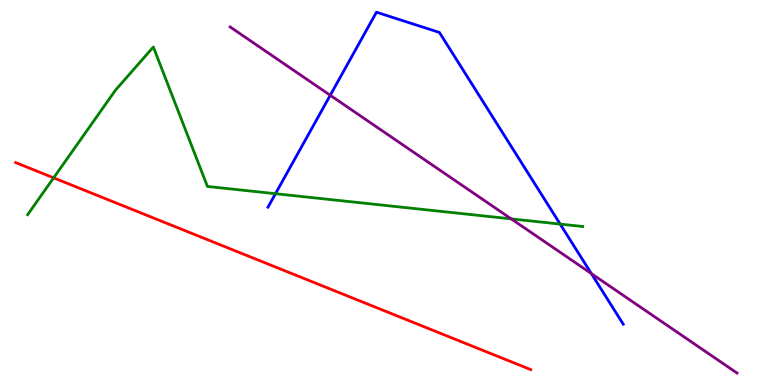[{'lines': ['blue', 'red'], 'intersections': []}, {'lines': ['green', 'red'], 'intersections': [{'x': 0.692, 'y': 5.38}]}, {'lines': ['purple', 'red'], 'intersections': []}, {'lines': ['blue', 'green'], 'intersections': [{'x': 3.55, 'y': 4.97}, {'x': 7.23, 'y': 4.18}]}, {'lines': ['blue', 'purple'], 'intersections': [{'x': 4.26, 'y': 7.53}, {'x': 7.63, 'y': 2.89}]}, {'lines': ['green', 'purple'], 'intersections': [{'x': 6.6, 'y': 4.31}]}]